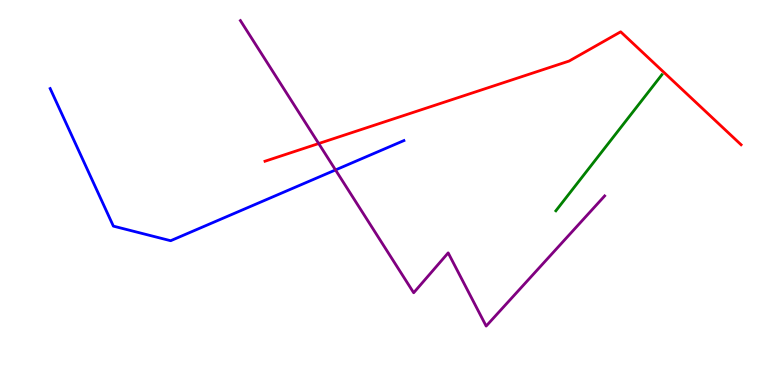[{'lines': ['blue', 'red'], 'intersections': []}, {'lines': ['green', 'red'], 'intersections': []}, {'lines': ['purple', 'red'], 'intersections': [{'x': 4.11, 'y': 6.27}]}, {'lines': ['blue', 'green'], 'intersections': []}, {'lines': ['blue', 'purple'], 'intersections': [{'x': 4.33, 'y': 5.59}]}, {'lines': ['green', 'purple'], 'intersections': []}]